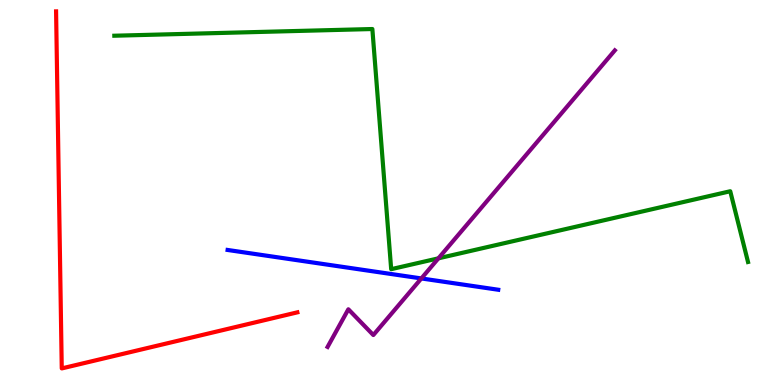[{'lines': ['blue', 'red'], 'intersections': []}, {'lines': ['green', 'red'], 'intersections': []}, {'lines': ['purple', 'red'], 'intersections': []}, {'lines': ['blue', 'green'], 'intersections': []}, {'lines': ['blue', 'purple'], 'intersections': [{'x': 5.44, 'y': 2.77}]}, {'lines': ['green', 'purple'], 'intersections': [{'x': 5.66, 'y': 3.29}]}]